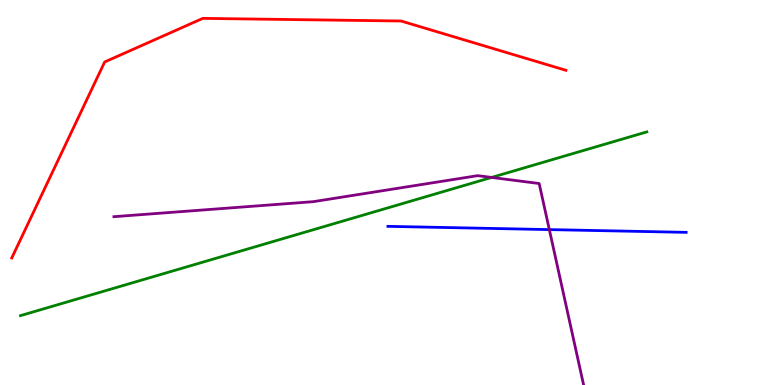[{'lines': ['blue', 'red'], 'intersections': []}, {'lines': ['green', 'red'], 'intersections': []}, {'lines': ['purple', 'red'], 'intersections': []}, {'lines': ['blue', 'green'], 'intersections': []}, {'lines': ['blue', 'purple'], 'intersections': [{'x': 7.09, 'y': 4.04}]}, {'lines': ['green', 'purple'], 'intersections': [{'x': 6.34, 'y': 5.39}]}]